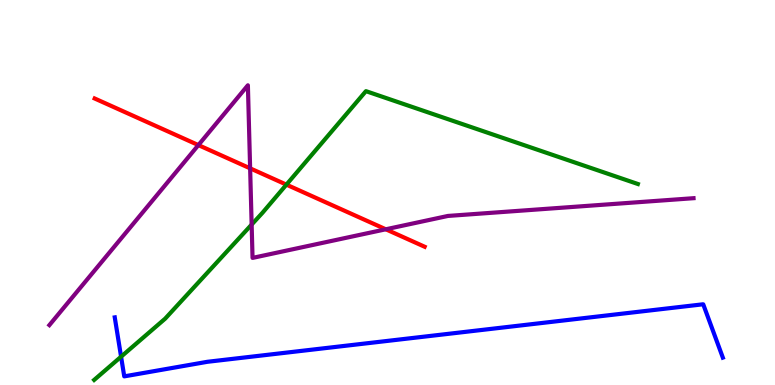[{'lines': ['blue', 'red'], 'intersections': []}, {'lines': ['green', 'red'], 'intersections': [{'x': 3.7, 'y': 5.2}]}, {'lines': ['purple', 'red'], 'intersections': [{'x': 2.56, 'y': 6.23}, {'x': 3.23, 'y': 5.63}, {'x': 4.98, 'y': 4.04}]}, {'lines': ['blue', 'green'], 'intersections': [{'x': 1.56, 'y': 0.735}]}, {'lines': ['blue', 'purple'], 'intersections': []}, {'lines': ['green', 'purple'], 'intersections': [{'x': 3.25, 'y': 4.17}]}]